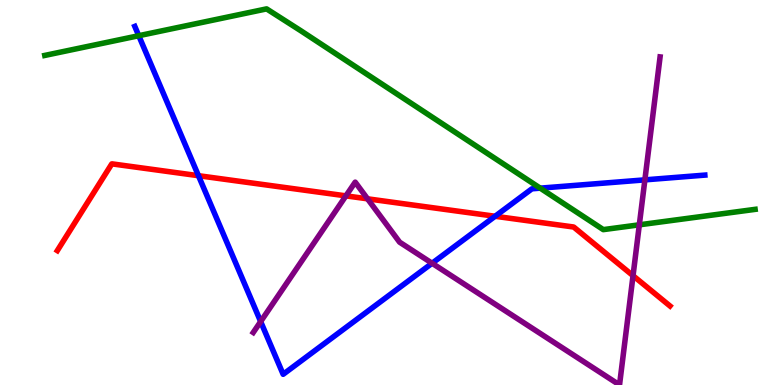[{'lines': ['blue', 'red'], 'intersections': [{'x': 2.56, 'y': 5.44}, {'x': 6.39, 'y': 4.38}]}, {'lines': ['green', 'red'], 'intersections': []}, {'lines': ['purple', 'red'], 'intersections': [{'x': 4.46, 'y': 4.91}, {'x': 4.74, 'y': 4.84}, {'x': 8.17, 'y': 2.84}]}, {'lines': ['blue', 'green'], 'intersections': [{'x': 1.79, 'y': 9.07}, {'x': 6.97, 'y': 5.11}]}, {'lines': ['blue', 'purple'], 'intersections': [{'x': 3.36, 'y': 1.65}, {'x': 5.58, 'y': 3.16}, {'x': 8.32, 'y': 5.33}]}, {'lines': ['green', 'purple'], 'intersections': [{'x': 8.25, 'y': 4.16}]}]